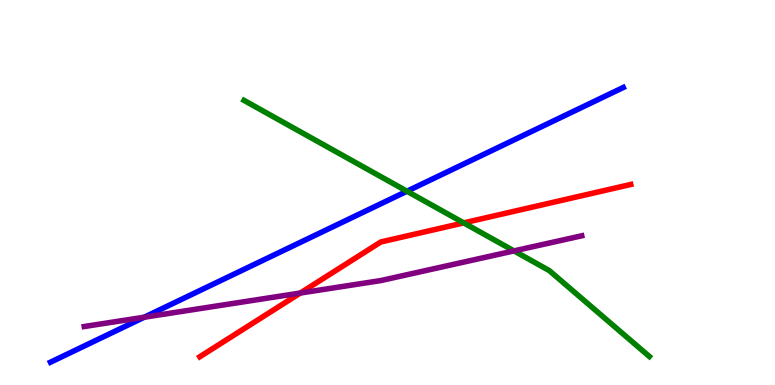[{'lines': ['blue', 'red'], 'intersections': []}, {'lines': ['green', 'red'], 'intersections': [{'x': 5.98, 'y': 4.21}]}, {'lines': ['purple', 'red'], 'intersections': [{'x': 3.87, 'y': 2.39}]}, {'lines': ['blue', 'green'], 'intersections': [{'x': 5.25, 'y': 5.03}]}, {'lines': ['blue', 'purple'], 'intersections': [{'x': 1.86, 'y': 1.76}]}, {'lines': ['green', 'purple'], 'intersections': [{'x': 6.63, 'y': 3.48}]}]